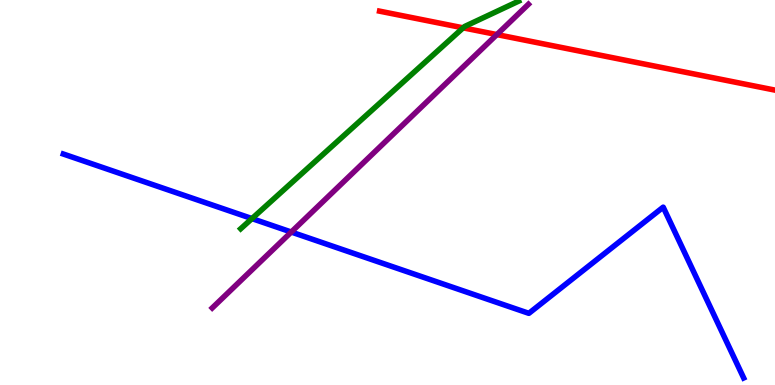[{'lines': ['blue', 'red'], 'intersections': []}, {'lines': ['green', 'red'], 'intersections': [{'x': 5.98, 'y': 9.28}]}, {'lines': ['purple', 'red'], 'intersections': [{'x': 6.41, 'y': 9.1}]}, {'lines': ['blue', 'green'], 'intersections': [{'x': 3.25, 'y': 4.32}]}, {'lines': ['blue', 'purple'], 'intersections': [{'x': 3.76, 'y': 3.97}]}, {'lines': ['green', 'purple'], 'intersections': []}]